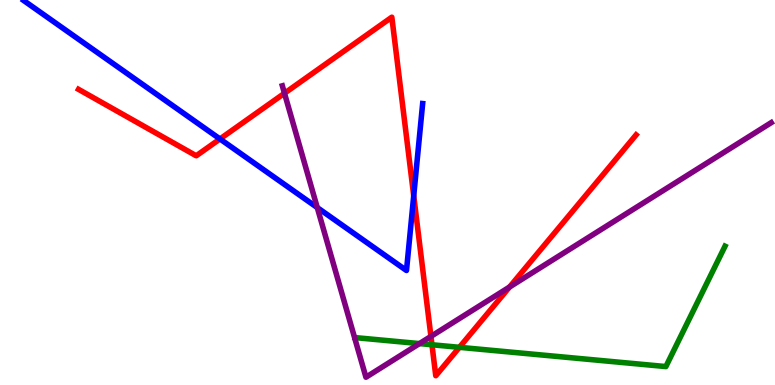[{'lines': ['blue', 'red'], 'intersections': [{'x': 2.84, 'y': 6.39}, {'x': 5.34, 'y': 4.91}]}, {'lines': ['green', 'red'], 'intersections': [{'x': 5.57, 'y': 1.05}, {'x': 5.93, 'y': 0.979}]}, {'lines': ['purple', 'red'], 'intersections': [{'x': 3.67, 'y': 7.58}, {'x': 5.56, 'y': 1.26}, {'x': 6.58, 'y': 2.55}]}, {'lines': ['blue', 'green'], 'intersections': []}, {'lines': ['blue', 'purple'], 'intersections': [{'x': 4.09, 'y': 4.61}]}, {'lines': ['green', 'purple'], 'intersections': [{'x': 5.41, 'y': 1.08}]}]